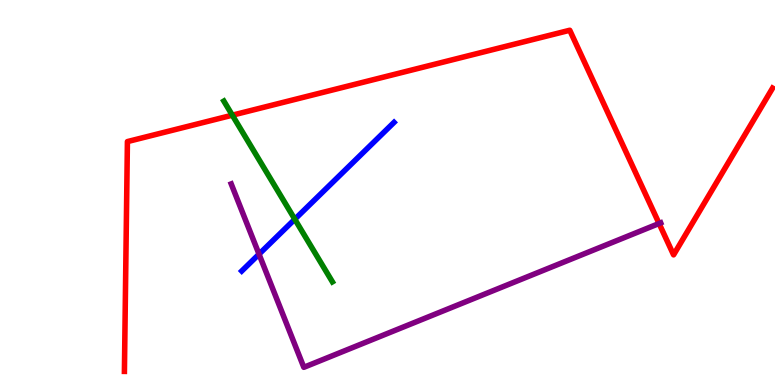[{'lines': ['blue', 'red'], 'intersections': []}, {'lines': ['green', 'red'], 'intersections': [{'x': 3.0, 'y': 7.01}]}, {'lines': ['purple', 'red'], 'intersections': [{'x': 8.5, 'y': 4.19}]}, {'lines': ['blue', 'green'], 'intersections': [{'x': 3.8, 'y': 4.31}]}, {'lines': ['blue', 'purple'], 'intersections': [{'x': 3.34, 'y': 3.4}]}, {'lines': ['green', 'purple'], 'intersections': []}]